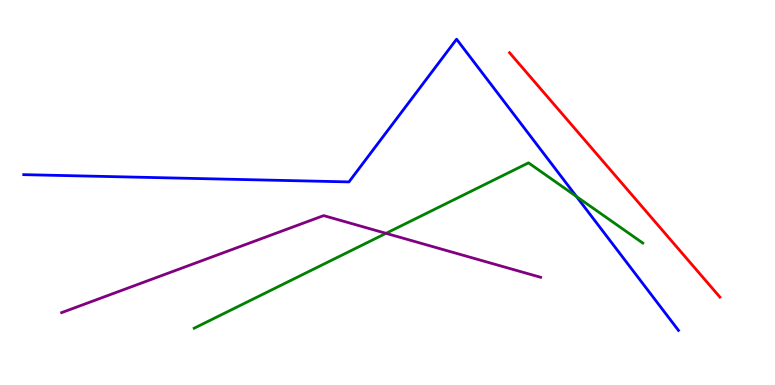[{'lines': ['blue', 'red'], 'intersections': []}, {'lines': ['green', 'red'], 'intersections': []}, {'lines': ['purple', 'red'], 'intersections': []}, {'lines': ['blue', 'green'], 'intersections': [{'x': 7.44, 'y': 4.9}]}, {'lines': ['blue', 'purple'], 'intersections': []}, {'lines': ['green', 'purple'], 'intersections': [{'x': 4.98, 'y': 3.94}]}]